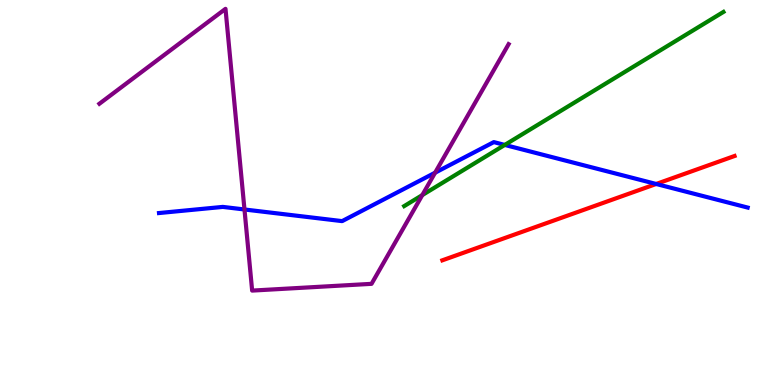[{'lines': ['blue', 'red'], 'intersections': [{'x': 8.47, 'y': 5.22}]}, {'lines': ['green', 'red'], 'intersections': []}, {'lines': ['purple', 'red'], 'intersections': []}, {'lines': ['blue', 'green'], 'intersections': [{'x': 6.51, 'y': 6.24}]}, {'lines': ['blue', 'purple'], 'intersections': [{'x': 3.15, 'y': 4.56}, {'x': 5.61, 'y': 5.51}]}, {'lines': ['green', 'purple'], 'intersections': [{'x': 5.45, 'y': 4.93}]}]